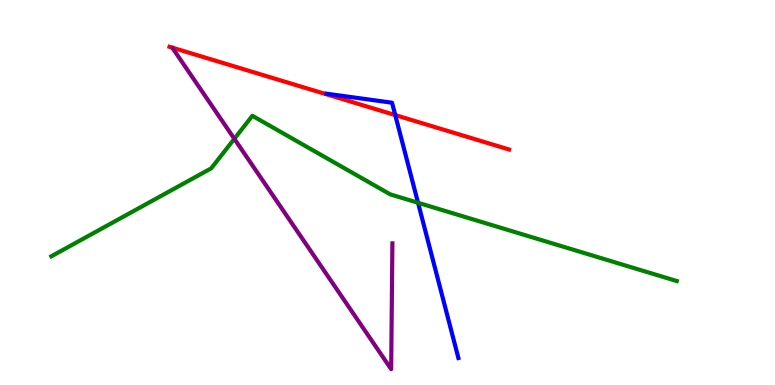[{'lines': ['blue', 'red'], 'intersections': [{'x': 5.1, 'y': 7.01}]}, {'lines': ['green', 'red'], 'intersections': []}, {'lines': ['purple', 'red'], 'intersections': []}, {'lines': ['blue', 'green'], 'intersections': [{'x': 5.39, 'y': 4.73}]}, {'lines': ['blue', 'purple'], 'intersections': []}, {'lines': ['green', 'purple'], 'intersections': [{'x': 3.02, 'y': 6.39}]}]